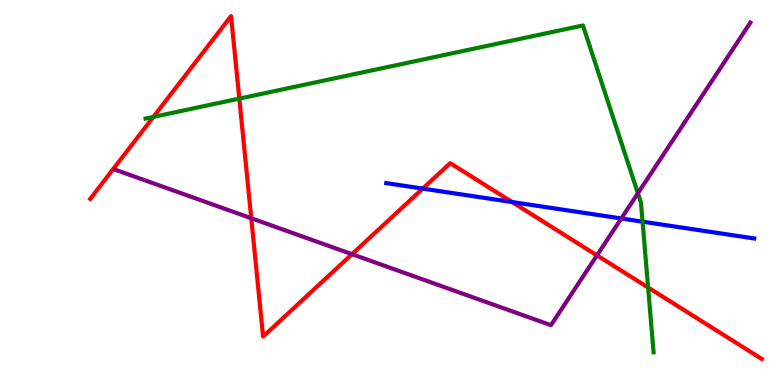[{'lines': ['blue', 'red'], 'intersections': [{'x': 5.46, 'y': 5.1}, {'x': 6.61, 'y': 4.75}]}, {'lines': ['green', 'red'], 'intersections': [{'x': 1.98, 'y': 6.96}, {'x': 3.09, 'y': 7.44}, {'x': 8.36, 'y': 2.53}]}, {'lines': ['purple', 'red'], 'intersections': [{'x': 3.24, 'y': 4.33}, {'x': 4.54, 'y': 3.4}, {'x': 7.7, 'y': 3.37}]}, {'lines': ['blue', 'green'], 'intersections': [{'x': 8.29, 'y': 4.24}]}, {'lines': ['blue', 'purple'], 'intersections': [{'x': 8.02, 'y': 4.33}]}, {'lines': ['green', 'purple'], 'intersections': [{'x': 8.23, 'y': 4.98}]}]